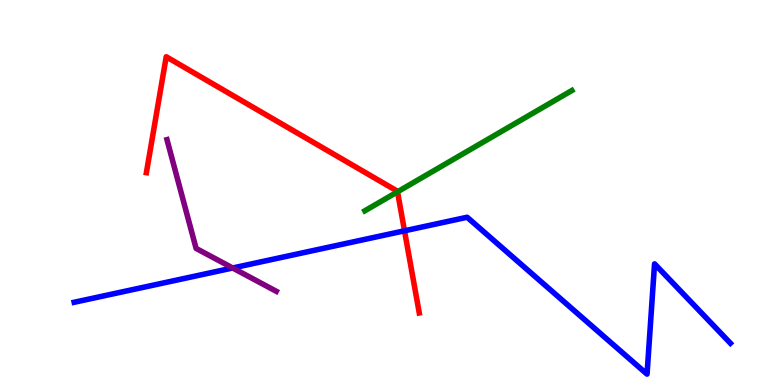[{'lines': ['blue', 'red'], 'intersections': [{'x': 5.22, 'y': 4.01}]}, {'lines': ['green', 'red'], 'intersections': [{'x': 5.13, 'y': 5.02}]}, {'lines': ['purple', 'red'], 'intersections': []}, {'lines': ['blue', 'green'], 'intersections': []}, {'lines': ['blue', 'purple'], 'intersections': [{'x': 3.0, 'y': 3.04}]}, {'lines': ['green', 'purple'], 'intersections': []}]